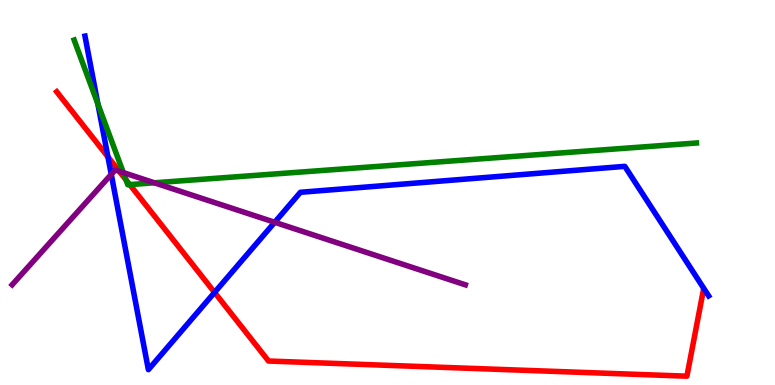[{'lines': ['blue', 'red'], 'intersections': [{'x': 1.39, 'y': 5.93}, {'x': 2.77, 'y': 2.4}]}, {'lines': ['green', 'red'], 'intersections': [{'x': 1.63, 'y': 5.33}, {'x': 1.67, 'y': 5.2}]}, {'lines': ['purple', 'red'], 'intersections': [{'x': 1.54, 'y': 5.55}]}, {'lines': ['blue', 'green'], 'intersections': [{'x': 1.26, 'y': 7.3}]}, {'lines': ['blue', 'purple'], 'intersections': [{'x': 1.44, 'y': 5.47}, {'x': 3.54, 'y': 4.23}]}, {'lines': ['green', 'purple'], 'intersections': [{'x': 1.59, 'y': 5.52}, {'x': 1.99, 'y': 5.25}]}]